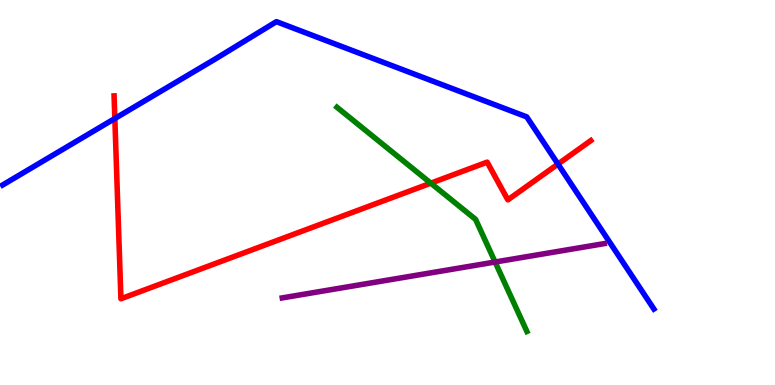[{'lines': ['blue', 'red'], 'intersections': [{'x': 1.48, 'y': 6.92}, {'x': 7.2, 'y': 5.74}]}, {'lines': ['green', 'red'], 'intersections': [{'x': 5.56, 'y': 5.24}]}, {'lines': ['purple', 'red'], 'intersections': []}, {'lines': ['blue', 'green'], 'intersections': []}, {'lines': ['blue', 'purple'], 'intersections': []}, {'lines': ['green', 'purple'], 'intersections': [{'x': 6.39, 'y': 3.19}]}]